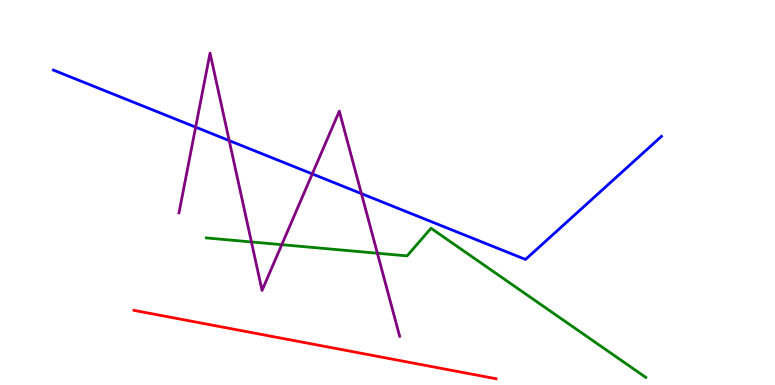[{'lines': ['blue', 'red'], 'intersections': []}, {'lines': ['green', 'red'], 'intersections': []}, {'lines': ['purple', 'red'], 'intersections': []}, {'lines': ['blue', 'green'], 'intersections': []}, {'lines': ['blue', 'purple'], 'intersections': [{'x': 2.52, 'y': 6.7}, {'x': 2.96, 'y': 6.35}, {'x': 4.03, 'y': 5.48}, {'x': 4.66, 'y': 4.97}]}, {'lines': ['green', 'purple'], 'intersections': [{'x': 3.24, 'y': 3.72}, {'x': 3.64, 'y': 3.64}, {'x': 4.87, 'y': 3.42}]}]